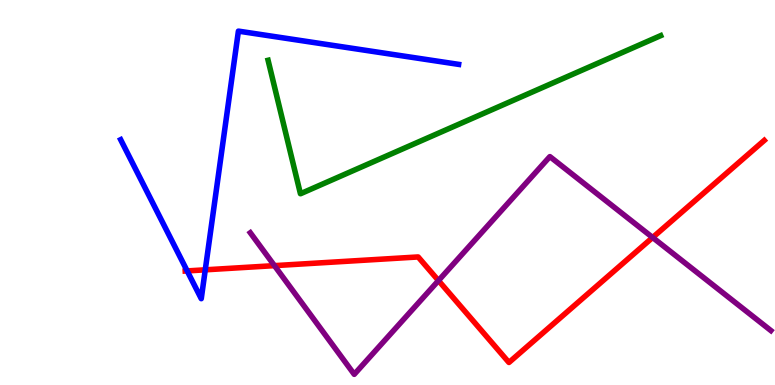[{'lines': ['blue', 'red'], 'intersections': [{'x': 2.42, 'y': 2.96}, {'x': 2.65, 'y': 2.99}]}, {'lines': ['green', 'red'], 'intersections': []}, {'lines': ['purple', 'red'], 'intersections': [{'x': 3.54, 'y': 3.1}, {'x': 5.66, 'y': 2.71}, {'x': 8.42, 'y': 3.83}]}, {'lines': ['blue', 'green'], 'intersections': []}, {'lines': ['blue', 'purple'], 'intersections': []}, {'lines': ['green', 'purple'], 'intersections': []}]